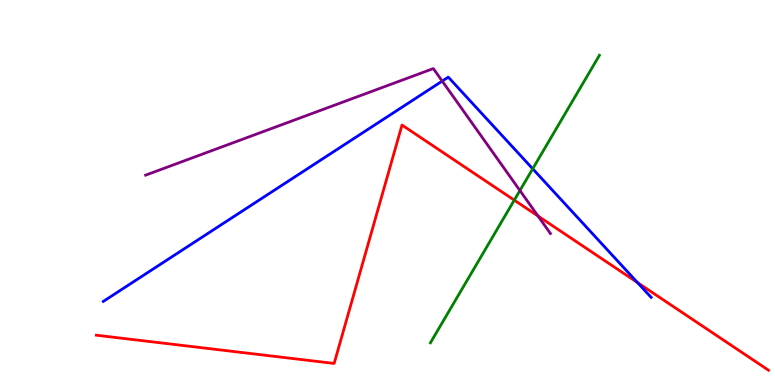[{'lines': ['blue', 'red'], 'intersections': [{'x': 8.23, 'y': 2.66}]}, {'lines': ['green', 'red'], 'intersections': [{'x': 6.64, 'y': 4.8}]}, {'lines': ['purple', 'red'], 'intersections': [{'x': 6.94, 'y': 4.39}]}, {'lines': ['blue', 'green'], 'intersections': [{'x': 6.87, 'y': 5.62}]}, {'lines': ['blue', 'purple'], 'intersections': [{'x': 5.71, 'y': 7.89}]}, {'lines': ['green', 'purple'], 'intersections': [{'x': 6.71, 'y': 5.05}]}]